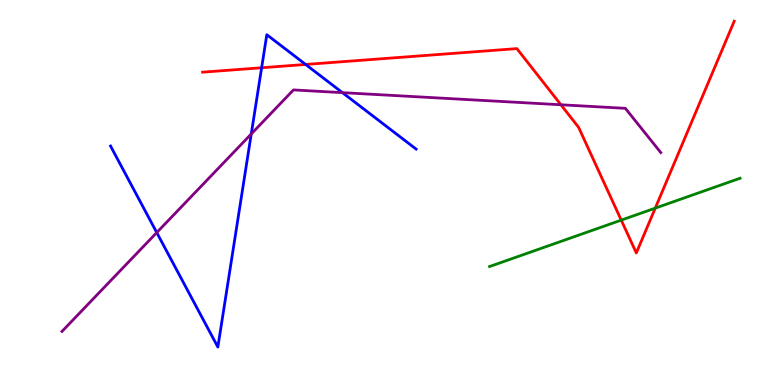[{'lines': ['blue', 'red'], 'intersections': [{'x': 3.38, 'y': 8.24}, {'x': 3.94, 'y': 8.33}]}, {'lines': ['green', 'red'], 'intersections': [{'x': 8.02, 'y': 4.28}, {'x': 8.45, 'y': 4.59}]}, {'lines': ['purple', 'red'], 'intersections': [{'x': 7.24, 'y': 7.28}]}, {'lines': ['blue', 'green'], 'intersections': []}, {'lines': ['blue', 'purple'], 'intersections': [{'x': 2.02, 'y': 3.96}, {'x': 3.24, 'y': 6.52}, {'x': 4.42, 'y': 7.59}]}, {'lines': ['green', 'purple'], 'intersections': []}]